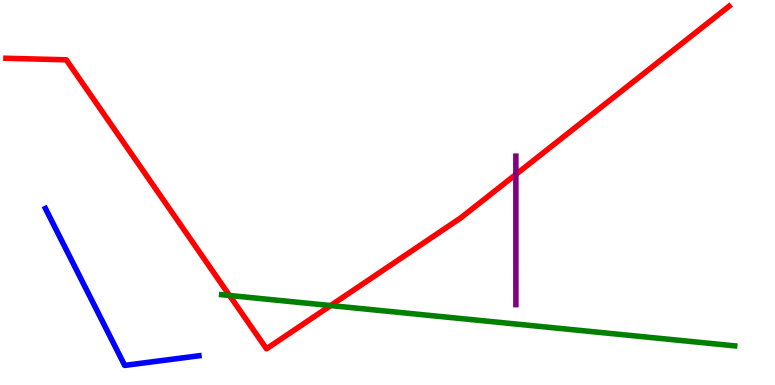[{'lines': ['blue', 'red'], 'intersections': []}, {'lines': ['green', 'red'], 'intersections': [{'x': 2.96, 'y': 2.33}, {'x': 4.27, 'y': 2.06}]}, {'lines': ['purple', 'red'], 'intersections': [{'x': 6.66, 'y': 5.47}]}, {'lines': ['blue', 'green'], 'intersections': []}, {'lines': ['blue', 'purple'], 'intersections': []}, {'lines': ['green', 'purple'], 'intersections': []}]